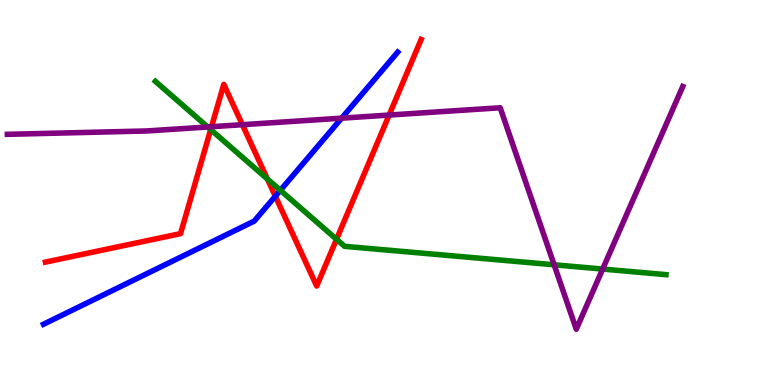[{'lines': ['blue', 'red'], 'intersections': [{'x': 3.55, 'y': 4.9}]}, {'lines': ['green', 'red'], 'intersections': [{'x': 2.72, 'y': 6.63}, {'x': 3.45, 'y': 5.35}, {'x': 4.34, 'y': 3.79}]}, {'lines': ['purple', 'red'], 'intersections': [{'x': 2.73, 'y': 6.71}, {'x': 3.13, 'y': 6.76}, {'x': 5.02, 'y': 7.01}]}, {'lines': ['blue', 'green'], 'intersections': [{'x': 3.62, 'y': 5.06}]}, {'lines': ['blue', 'purple'], 'intersections': [{'x': 4.41, 'y': 6.93}]}, {'lines': ['green', 'purple'], 'intersections': [{'x': 2.68, 'y': 6.7}, {'x': 7.15, 'y': 3.12}, {'x': 7.78, 'y': 3.01}]}]